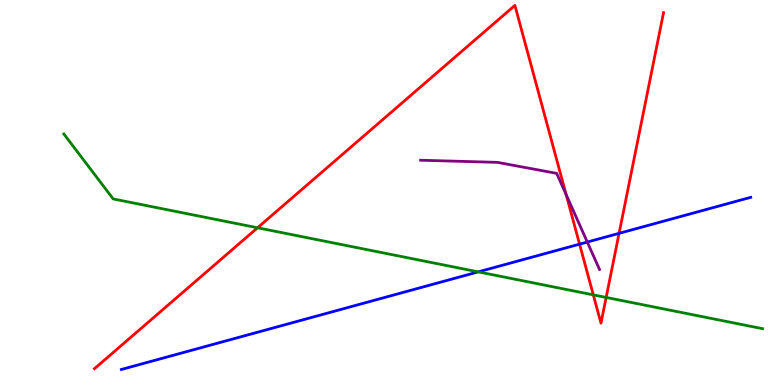[{'lines': ['blue', 'red'], 'intersections': [{'x': 7.48, 'y': 3.66}, {'x': 7.99, 'y': 3.94}]}, {'lines': ['green', 'red'], 'intersections': [{'x': 3.32, 'y': 4.08}, {'x': 7.66, 'y': 2.34}, {'x': 7.82, 'y': 2.27}]}, {'lines': ['purple', 'red'], 'intersections': [{'x': 7.31, 'y': 4.94}]}, {'lines': ['blue', 'green'], 'intersections': [{'x': 6.17, 'y': 2.94}]}, {'lines': ['blue', 'purple'], 'intersections': [{'x': 7.58, 'y': 3.71}]}, {'lines': ['green', 'purple'], 'intersections': []}]